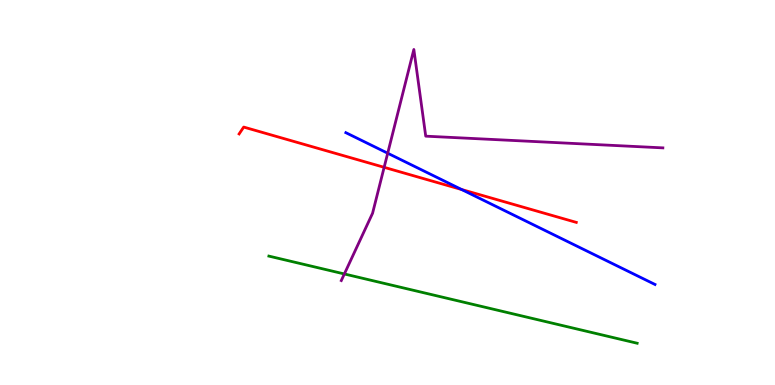[{'lines': ['blue', 'red'], 'intersections': [{'x': 5.96, 'y': 5.08}]}, {'lines': ['green', 'red'], 'intersections': []}, {'lines': ['purple', 'red'], 'intersections': [{'x': 4.96, 'y': 5.65}]}, {'lines': ['blue', 'green'], 'intersections': []}, {'lines': ['blue', 'purple'], 'intersections': [{'x': 5.0, 'y': 6.02}]}, {'lines': ['green', 'purple'], 'intersections': [{'x': 4.44, 'y': 2.88}]}]